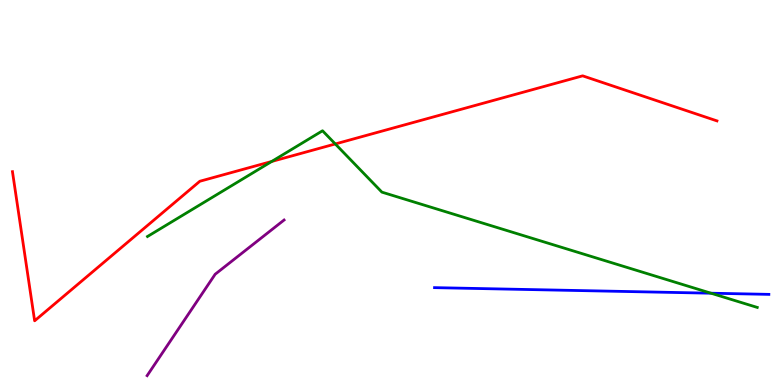[{'lines': ['blue', 'red'], 'intersections': []}, {'lines': ['green', 'red'], 'intersections': [{'x': 3.51, 'y': 5.81}, {'x': 4.33, 'y': 6.26}]}, {'lines': ['purple', 'red'], 'intersections': []}, {'lines': ['blue', 'green'], 'intersections': [{'x': 9.17, 'y': 2.38}]}, {'lines': ['blue', 'purple'], 'intersections': []}, {'lines': ['green', 'purple'], 'intersections': []}]